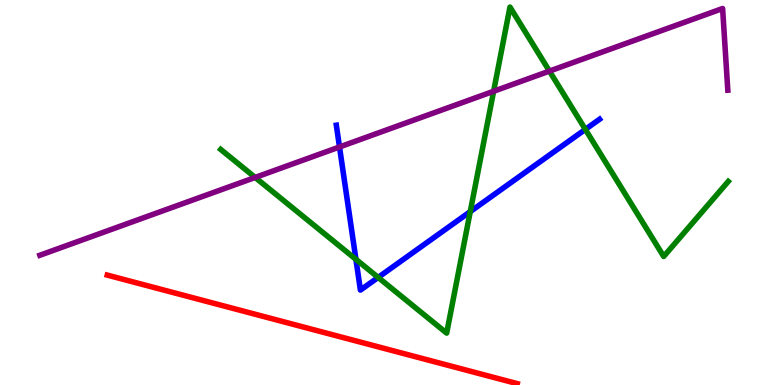[{'lines': ['blue', 'red'], 'intersections': []}, {'lines': ['green', 'red'], 'intersections': []}, {'lines': ['purple', 'red'], 'intersections': []}, {'lines': ['blue', 'green'], 'intersections': [{'x': 4.59, 'y': 3.26}, {'x': 4.88, 'y': 2.79}, {'x': 6.07, 'y': 4.5}, {'x': 7.55, 'y': 6.64}]}, {'lines': ['blue', 'purple'], 'intersections': [{'x': 4.38, 'y': 6.18}]}, {'lines': ['green', 'purple'], 'intersections': [{'x': 3.29, 'y': 5.39}, {'x': 6.37, 'y': 7.63}, {'x': 7.09, 'y': 8.15}]}]